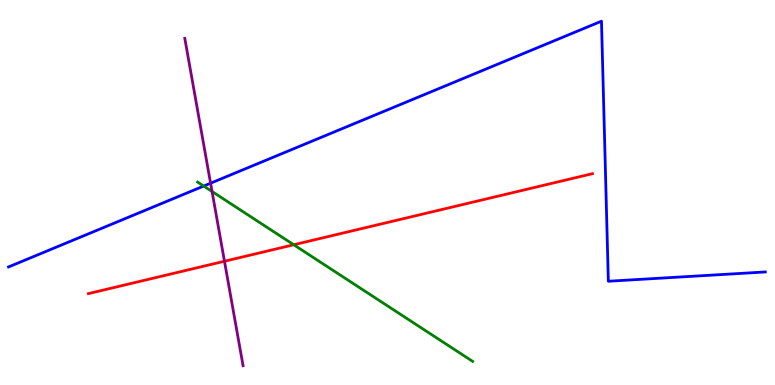[{'lines': ['blue', 'red'], 'intersections': []}, {'lines': ['green', 'red'], 'intersections': [{'x': 3.79, 'y': 3.64}]}, {'lines': ['purple', 'red'], 'intersections': [{'x': 2.9, 'y': 3.21}]}, {'lines': ['blue', 'green'], 'intersections': [{'x': 2.63, 'y': 5.17}]}, {'lines': ['blue', 'purple'], 'intersections': [{'x': 2.72, 'y': 5.24}]}, {'lines': ['green', 'purple'], 'intersections': [{'x': 2.74, 'y': 5.03}]}]